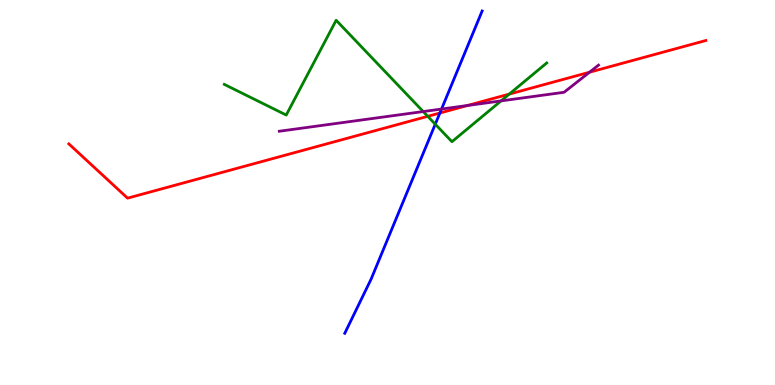[{'lines': ['blue', 'red'], 'intersections': [{'x': 5.68, 'y': 7.06}]}, {'lines': ['green', 'red'], 'intersections': [{'x': 5.52, 'y': 6.98}, {'x': 6.57, 'y': 7.56}]}, {'lines': ['purple', 'red'], 'intersections': [{'x': 6.03, 'y': 7.26}, {'x': 7.61, 'y': 8.12}]}, {'lines': ['blue', 'green'], 'intersections': [{'x': 5.62, 'y': 6.77}]}, {'lines': ['blue', 'purple'], 'intersections': [{'x': 5.7, 'y': 7.17}]}, {'lines': ['green', 'purple'], 'intersections': [{'x': 5.46, 'y': 7.1}, {'x': 6.47, 'y': 7.38}]}]